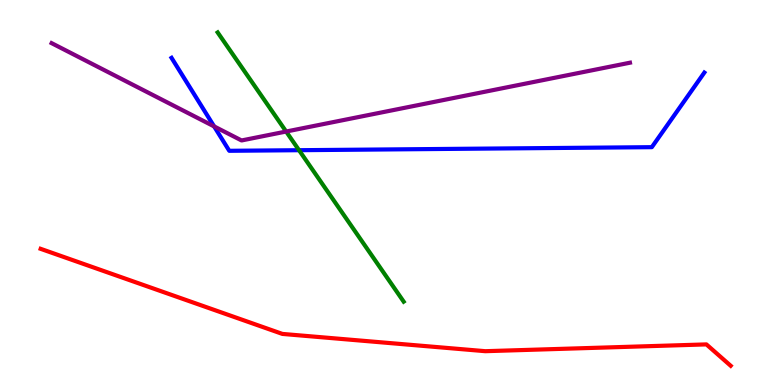[{'lines': ['blue', 'red'], 'intersections': []}, {'lines': ['green', 'red'], 'intersections': []}, {'lines': ['purple', 'red'], 'intersections': []}, {'lines': ['blue', 'green'], 'intersections': [{'x': 3.86, 'y': 6.1}]}, {'lines': ['blue', 'purple'], 'intersections': [{'x': 2.76, 'y': 6.72}]}, {'lines': ['green', 'purple'], 'intersections': [{'x': 3.69, 'y': 6.58}]}]